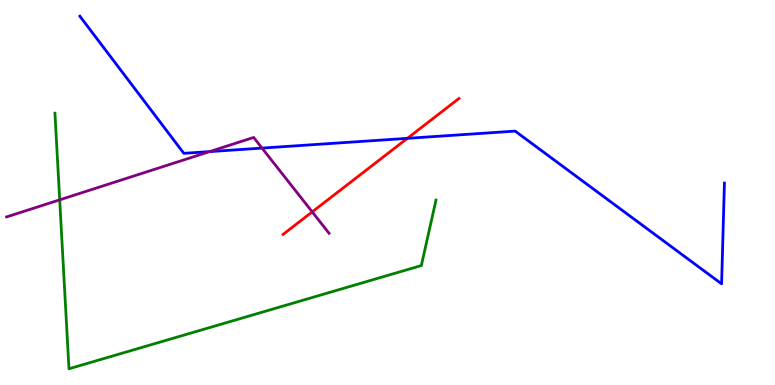[{'lines': ['blue', 'red'], 'intersections': [{'x': 5.26, 'y': 6.41}]}, {'lines': ['green', 'red'], 'intersections': []}, {'lines': ['purple', 'red'], 'intersections': [{'x': 4.03, 'y': 4.5}]}, {'lines': ['blue', 'green'], 'intersections': []}, {'lines': ['blue', 'purple'], 'intersections': [{'x': 2.71, 'y': 6.06}, {'x': 3.38, 'y': 6.15}]}, {'lines': ['green', 'purple'], 'intersections': [{'x': 0.77, 'y': 4.81}]}]